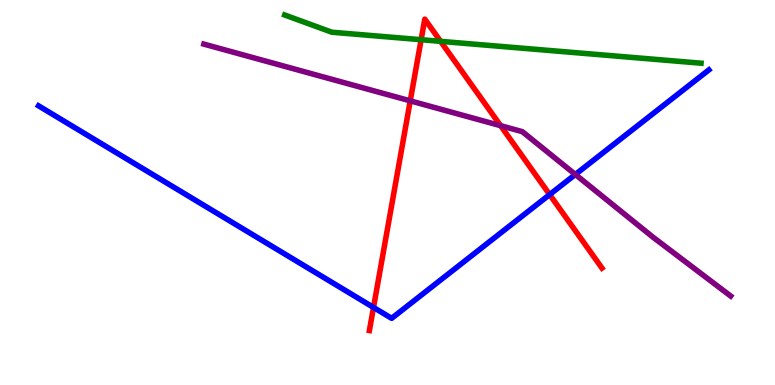[{'lines': ['blue', 'red'], 'intersections': [{'x': 4.82, 'y': 2.02}, {'x': 7.09, 'y': 4.95}]}, {'lines': ['green', 'red'], 'intersections': [{'x': 5.43, 'y': 8.97}, {'x': 5.69, 'y': 8.93}]}, {'lines': ['purple', 'red'], 'intersections': [{'x': 5.29, 'y': 7.38}, {'x': 6.46, 'y': 6.74}]}, {'lines': ['blue', 'green'], 'intersections': []}, {'lines': ['blue', 'purple'], 'intersections': [{'x': 7.42, 'y': 5.47}]}, {'lines': ['green', 'purple'], 'intersections': []}]